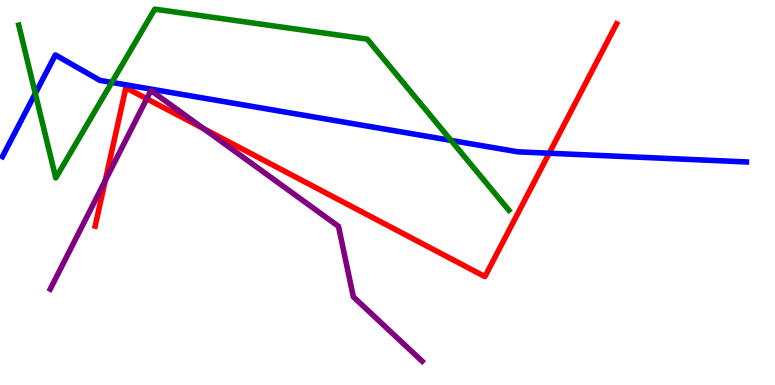[{'lines': ['blue', 'red'], 'intersections': [{'x': 7.09, 'y': 6.02}]}, {'lines': ['green', 'red'], 'intersections': []}, {'lines': ['purple', 'red'], 'intersections': [{'x': 1.36, 'y': 5.31}, {'x': 1.89, 'y': 7.43}, {'x': 2.63, 'y': 6.66}]}, {'lines': ['blue', 'green'], 'intersections': [{'x': 0.455, 'y': 7.57}, {'x': 1.44, 'y': 7.86}, {'x': 5.82, 'y': 6.35}]}, {'lines': ['blue', 'purple'], 'intersections': []}, {'lines': ['green', 'purple'], 'intersections': []}]